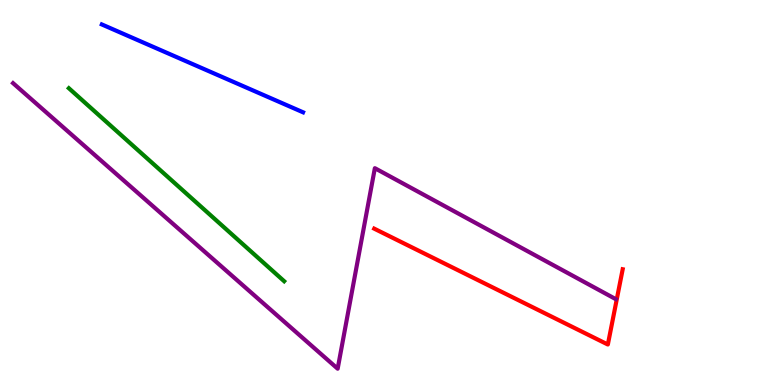[{'lines': ['blue', 'red'], 'intersections': []}, {'lines': ['green', 'red'], 'intersections': []}, {'lines': ['purple', 'red'], 'intersections': []}, {'lines': ['blue', 'green'], 'intersections': []}, {'lines': ['blue', 'purple'], 'intersections': []}, {'lines': ['green', 'purple'], 'intersections': []}]